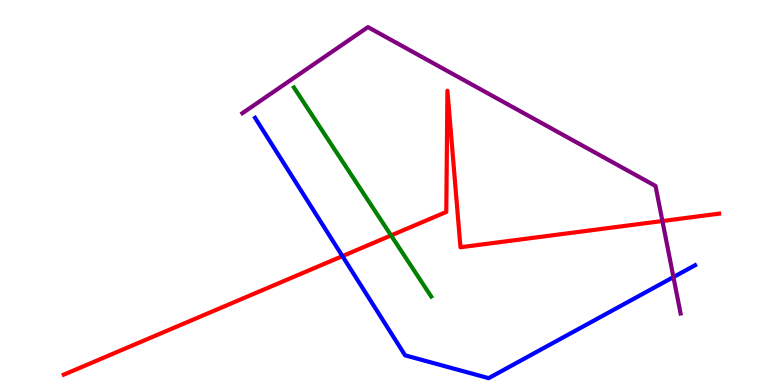[{'lines': ['blue', 'red'], 'intersections': [{'x': 4.42, 'y': 3.35}]}, {'lines': ['green', 'red'], 'intersections': [{'x': 5.05, 'y': 3.88}]}, {'lines': ['purple', 'red'], 'intersections': [{'x': 8.55, 'y': 4.26}]}, {'lines': ['blue', 'green'], 'intersections': []}, {'lines': ['blue', 'purple'], 'intersections': [{'x': 8.69, 'y': 2.8}]}, {'lines': ['green', 'purple'], 'intersections': []}]